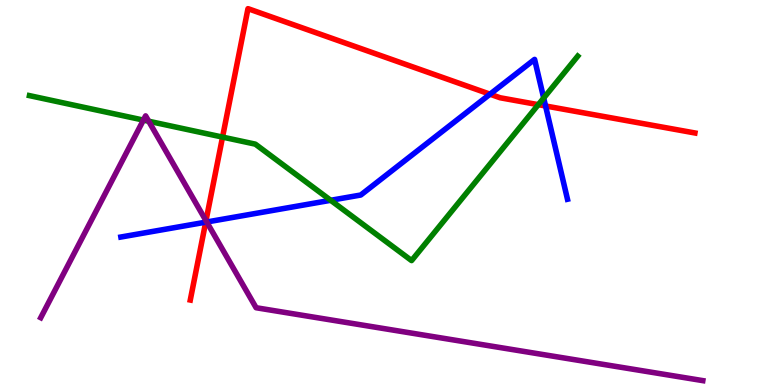[{'lines': ['blue', 'red'], 'intersections': [{'x': 2.65, 'y': 4.23}, {'x': 6.32, 'y': 7.55}, {'x': 7.04, 'y': 7.25}]}, {'lines': ['green', 'red'], 'intersections': [{'x': 2.87, 'y': 6.44}, {'x': 6.95, 'y': 7.28}]}, {'lines': ['purple', 'red'], 'intersections': [{'x': 2.66, 'y': 4.27}]}, {'lines': ['blue', 'green'], 'intersections': [{'x': 4.27, 'y': 4.8}, {'x': 7.02, 'y': 7.45}]}, {'lines': ['blue', 'purple'], 'intersections': [{'x': 2.67, 'y': 4.23}]}, {'lines': ['green', 'purple'], 'intersections': [{'x': 1.85, 'y': 6.88}, {'x': 1.92, 'y': 6.85}]}]